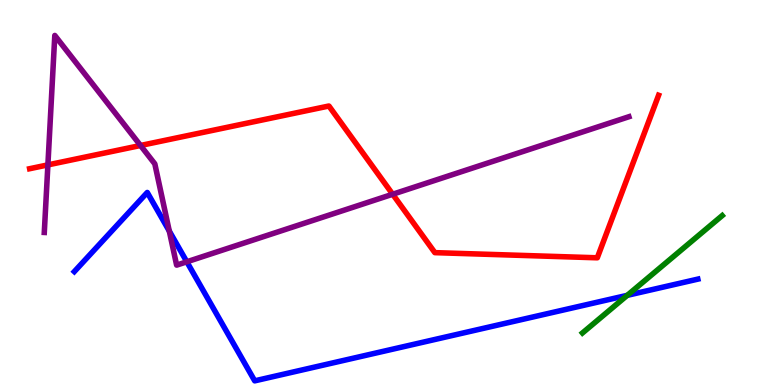[{'lines': ['blue', 'red'], 'intersections': []}, {'lines': ['green', 'red'], 'intersections': []}, {'lines': ['purple', 'red'], 'intersections': [{'x': 0.618, 'y': 5.72}, {'x': 1.81, 'y': 6.22}, {'x': 5.07, 'y': 4.95}]}, {'lines': ['blue', 'green'], 'intersections': [{'x': 8.09, 'y': 2.33}]}, {'lines': ['blue', 'purple'], 'intersections': [{'x': 2.18, 'y': 4.0}, {'x': 2.41, 'y': 3.2}]}, {'lines': ['green', 'purple'], 'intersections': []}]